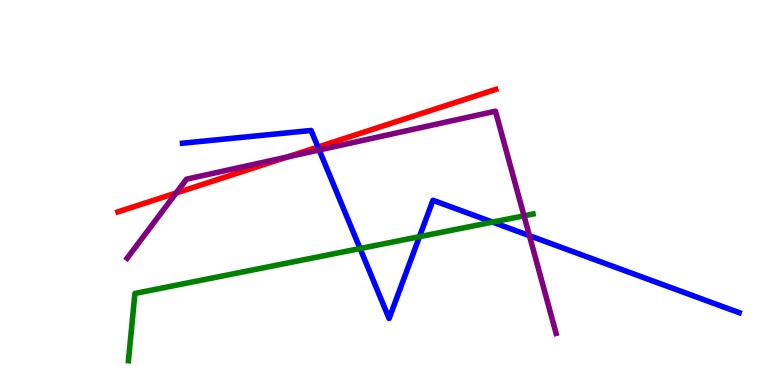[{'lines': ['blue', 'red'], 'intersections': [{'x': 4.1, 'y': 6.18}]}, {'lines': ['green', 'red'], 'intersections': []}, {'lines': ['purple', 'red'], 'intersections': [{'x': 2.27, 'y': 4.99}, {'x': 3.7, 'y': 5.92}]}, {'lines': ['blue', 'green'], 'intersections': [{'x': 4.65, 'y': 3.54}, {'x': 5.41, 'y': 3.85}, {'x': 6.35, 'y': 4.23}]}, {'lines': ['blue', 'purple'], 'intersections': [{'x': 4.12, 'y': 6.1}, {'x': 6.83, 'y': 3.88}]}, {'lines': ['green', 'purple'], 'intersections': [{'x': 6.76, 'y': 4.39}]}]